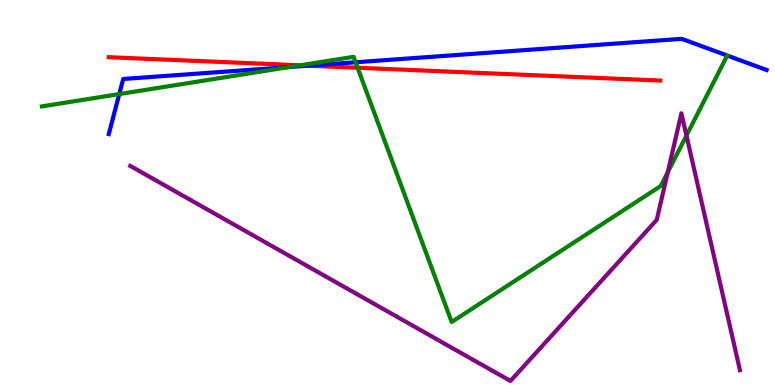[{'lines': ['blue', 'red'], 'intersections': [{'x': 3.98, 'y': 8.29}]}, {'lines': ['green', 'red'], 'intersections': [{'x': 3.87, 'y': 8.3}, {'x': 4.61, 'y': 8.24}]}, {'lines': ['purple', 'red'], 'intersections': []}, {'lines': ['blue', 'green'], 'intersections': [{'x': 1.54, 'y': 7.56}, {'x': 3.73, 'y': 8.26}, {'x': 4.59, 'y': 8.38}]}, {'lines': ['blue', 'purple'], 'intersections': []}, {'lines': ['green', 'purple'], 'intersections': [{'x': 8.62, 'y': 5.53}, {'x': 8.86, 'y': 6.48}]}]